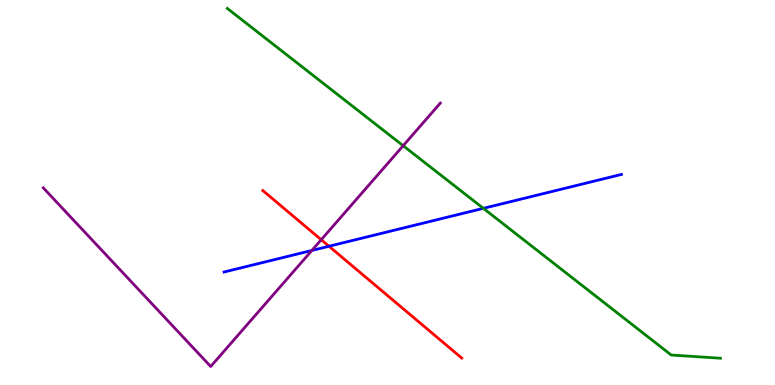[{'lines': ['blue', 'red'], 'intersections': [{'x': 4.24, 'y': 3.6}]}, {'lines': ['green', 'red'], 'intersections': []}, {'lines': ['purple', 'red'], 'intersections': [{'x': 4.14, 'y': 3.77}]}, {'lines': ['blue', 'green'], 'intersections': [{'x': 6.24, 'y': 4.59}]}, {'lines': ['blue', 'purple'], 'intersections': [{'x': 4.02, 'y': 3.49}]}, {'lines': ['green', 'purple'], 'intersections': [{'x': 5.2, 'y': 6.21}]}]